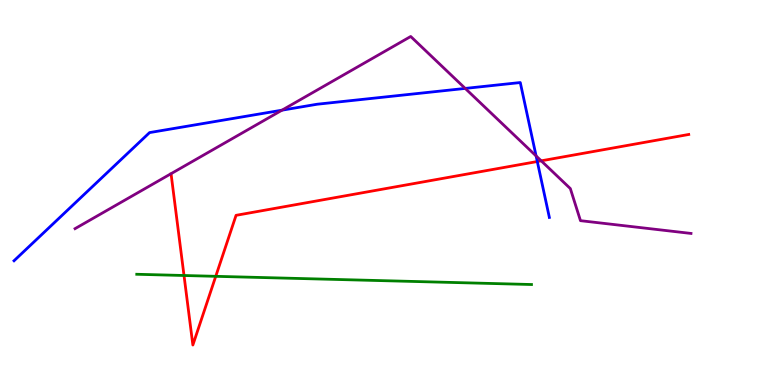[{'lines': ['blue', 'red'], 'intersections': [{'x': 6.93, 'y': 5.8}]}, {'lines': ['green', 'red'], 'intersections': [{'x': 2.37, 'y': 2.84}, {'x': 2.78, 'y': 2.82}]}, {'lines': ['purple', 'red'], 'intersections': [{'x': 6.98, 'y': 5.82}]}, {'lines': ['blue', 'green'], 'intersections': []}, {'lines': ['blue', 'purple'], 'intersections': [{'x': 3.64, 'y': 7.14}, {'x': 6.0, 'y': 7.7}, {'x': 6.92, 'y': 5.95}]}, {'lines': ['green', 'purple'], 'intersections': []}]